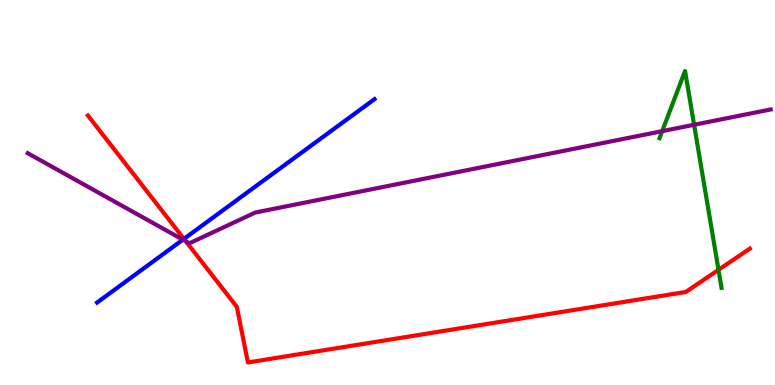[{'lines': ['blue', 'red'], 'intersections': [{'x': 2.37, 'y': 3.79}]}, {'lines': ['green', 'red'], 'intersections': [{'x': 9.27, 'y': 2.99}]}, {'lines': ['purple', 'red'], 'intersections': [{'x': 2.4, 'y': 3.73}]}, {'lines': ['blue', 'green'], 'intersections': []}, {'lines': ['blue', 'purple'], 'intersections': [{'x': 2.36, 'y': 3.77}]}, {'lines': ['green', 'purple'], 'intersections': [{'x': 8.54, 'y': 6.59}, {'x': 8.96, 'y': 6.76}]}]